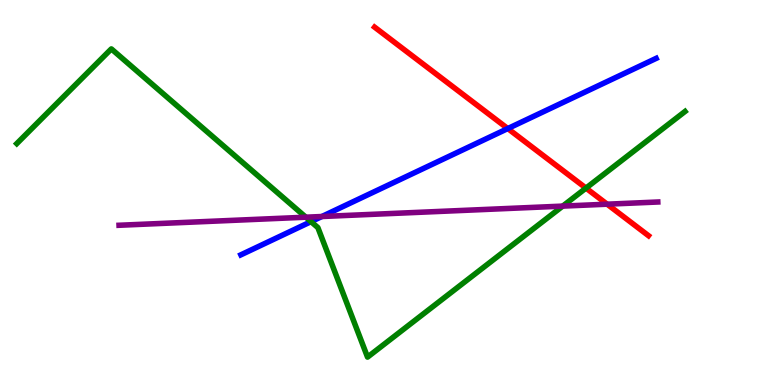[{'lines': ['blue', 'red'], 'intersections': [{'x': 6.55, 'y': 6.66}]}, {'lines': ['green', 'red'], 'intersections': [{'x': 7.56, 'y': 5.11}]}, {'lines': ['purple', 'red'], 'intersections': [{'x': 7.83, 'y': 4.7}]}, {'lines': ['blue', 'green'], 'intersections': [{'x': 4.01, 'y': 4.24}]}, {'lines': ['blue', 'purple'], 'intersections': [{'x': 4.15, 'y': 4.38}]}, {'lines': ['green', 'purple'], 'intersections': [{'x': 3.95, 'y': 4.36}, {'x': 7.26, 'y': 4.65}]}]